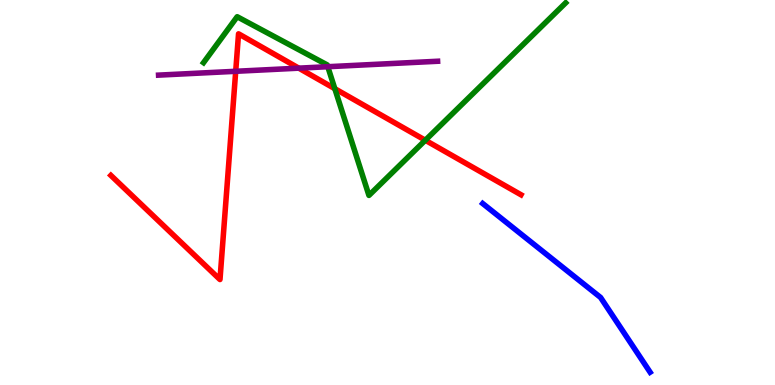[{'lines': ['blue', 'red'], 'intersections': []}, {'lines': ['green', 'red'], 'intersections': [{'x': 4.32, 'y': 7.7}, {'x': 5.49, 'y': 6.36}]}, {'lines': ['purple', 'red'], 'intersections': [{'x': 3.04, 'y': 8.15}, {'x': 3.86, 'y': 8.23}]}, {'lines': ['blue', 'green'], 'intersections': []}, {'lines': ['blue', 'purple'], 'intersections': []}, {'lines': ['green', 'purple'], 'intersections': [{'x': 4.23, 'y': 8.27}]}]